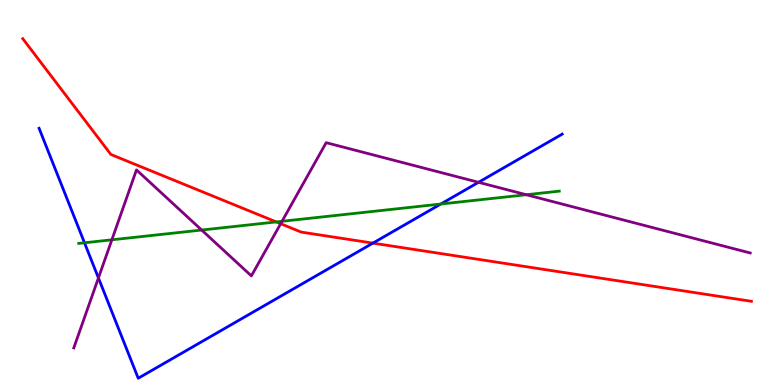[{'lines': ['blue', 'red'], 'intersections': [{'x': 4.81, 'y': 3.69}]}, {'lines': ['green', 'red'], 'intersections': [{'x': 3.56, 'y': 4.24}]}, {'lines': ['purple', 'red'], 'intersections': [{'x': 3.62, 'y': 4.19}]}, {'lines': ['blue', 'green'], 'intersections': [{'x': 1.09, 'y': 3.69}, {'x': 5.69, 'y': 4.7}]}, {'lines': ['blue', 'purple'], 'intersections': [{'x': 1.27, 'y': 2.78}, {'x': 6.17, 'y': 5.26}]}, {'lines': ['green', 'purple'], 'intersections': [{'x': 1.44, 'y': 3.77}, {'x': 2.6, 'y': 4.03}, {'x': 3.64, 'y': 4.25}, {'x': 6.79, 'y': 4.94}]}]